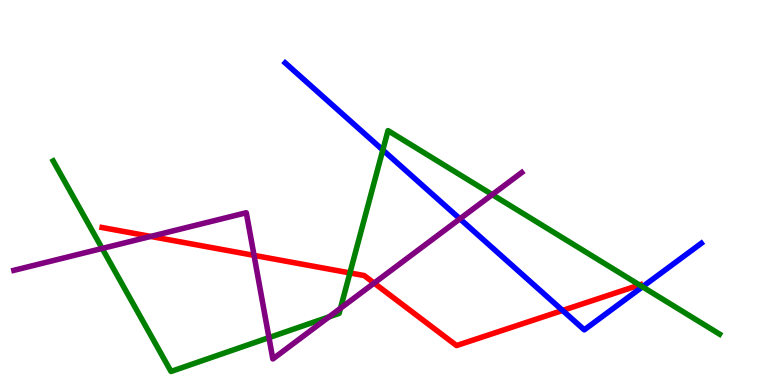[{'lines': ['blue', 'red'], 'intersections': [{'x': 7.26, 'y': 1.94}]}, {'lines': ['green', 'red'], 'intersections': [{'x': 4.52, 'y': 2.91}, {'x': 8.25, 'y': 2.6}]}, {'lines': ['purple', 'red'], 'intersections': [{'x': 1.94, 'y': 3.86}, {'x': 3.28, 'y': 3.37}, {'x': 4.83, 'y': 2.65}]}, {'lines': ['blue', 'green'], 'intersections': [{'x': 4.94, 'y': 6.1}, {'x': 8.29, 'y': 2.55}]}, {'lines': ['blue', 'purple'], 'intersections': [{'x': 5.93, 'y': 4.32}]}, {'lines': ['green', 'purple'], 'intersections': [{'x': 1.32, 'y': 3.55}, {'x': 3.47, 'y': 1.23}, {'x': 4.25, 'y': 1.77}, {'x': 4.39, 'y': 1.99}, {'x': 6.35, 'y': 4.95}]}]